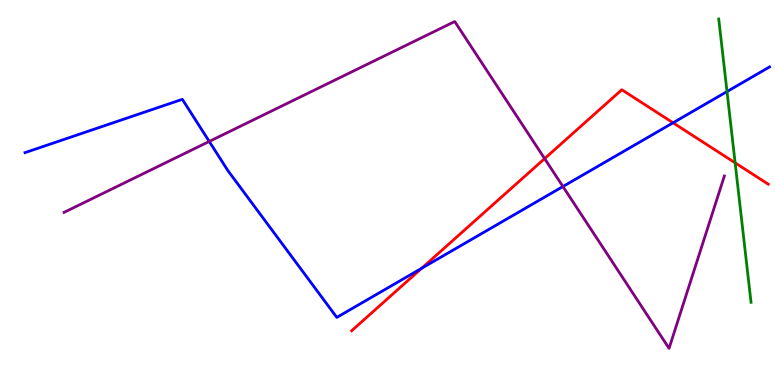[{'lines': ['blue', 'red'], 'intersections': [{'x': 5.44, 'y': 3.03}, {'x': 8.68, 'y': 6.81}]}, {'lines': ['green', 'red'], 'intersections': [{'x': 9.49, 'y': 5.77}]}, {'lines': ['purple', 'red'], 'intersections': [{'x': 7.03, 'y': 5.88}]}, {'lines': ['blue', 'green'], 'intersections': [{'x': 9.38, 'y': 7.62}]}, {'lines': ['blue', 'purple'], 'intersections': [{'x': 2.7, 'y': 6.33}, {'x': 7.26, 'y': 5.16}]}, {'lines': ['green', 'purple'], 'intersections': []}]